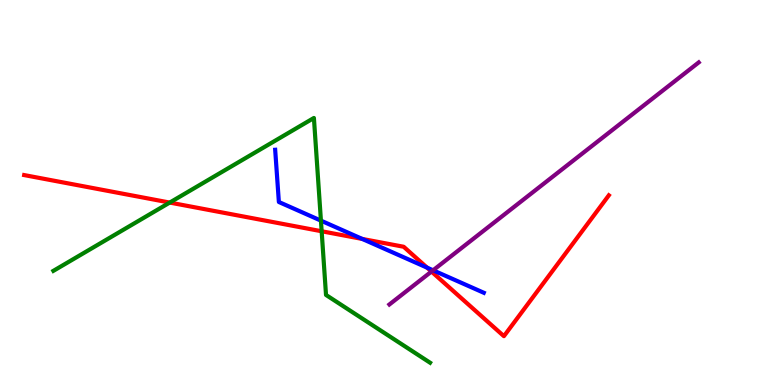[{'lines': ['blue', 'red'], 'intersections': [{'x': 4.67, 'y': 3.79}, {'x': 5.51, 'y': 3.05}]}, {'lines': ['green', 'red'], 'intersections': [{'x': 2.19, 'y': 4.74}, {'x': 4.15, 'y': 3.99}]}, {'lines': ['purple', 'red'], 'intersections': [{'x': 5.57, 'y': 2.95}]}, {'lines': ['blue', 'green'], 'intersections': [{'x': 4.14, 'y': 4.27}]}, {'lines': ['blue', 'purple'], 'intersections': [{'x': 5.59, 'y': 2.98}]}, {'lines': ['green', 'purple'], 'intersections': []}]